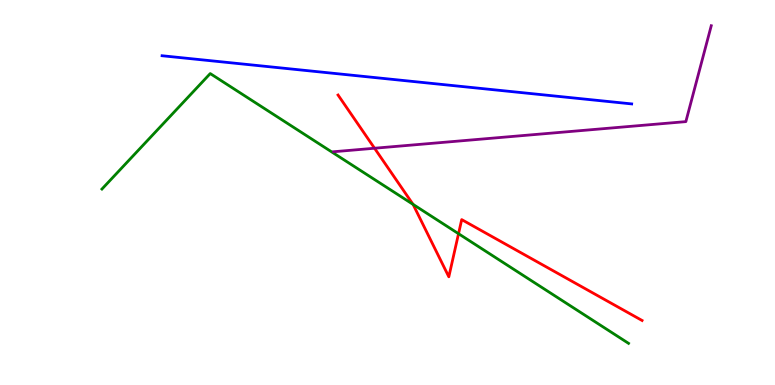[{'lines': ['blue', 'red'], 'intersections': []}, {'lines': ['green', 'red'], 'intersections': [{'x': 5.33, 'y': 4.69}, {'x': 5.92, 'y': 3.93}]}, {'lines': ['purple', 'red'], 'intersections': [{'x': 4.83, 'y': 6.15}]}, {'lines': ['blue', 'green'], 'intersections': []}, {'lines': ['blue', 'purple'], 'intersections': []}, {'lines': ['green', 'purple'], 'intersections': []}]